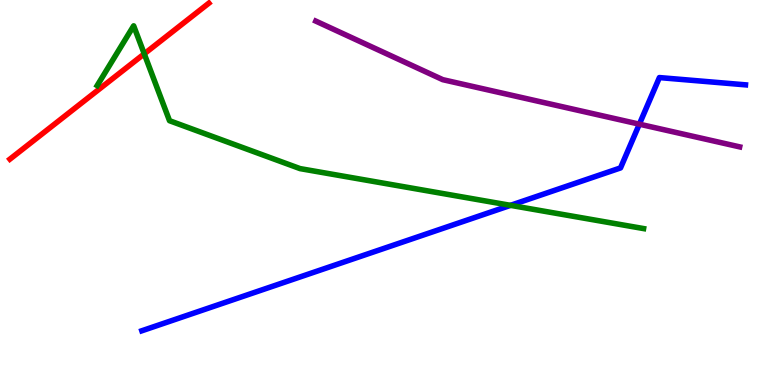[{'lines': ['blue', 'red'], 'intersections': []}, {'lines': ['green', 'red'], 'intersections': [{'x': 1.86, 'y': 8.6}]}, {'lines': ['purple', 'red'], 'intersections': []}, {'lines': ['blue', 'green'], 'intersections': [{'x': 6.59, 'y': 4.67}]}, {'lines': ['blue', 'purple'], 'intersections': [{'x': 8.25, 'y': 6.77}]}, {'lines': ['green', 'purple'], 'intersections': []}]